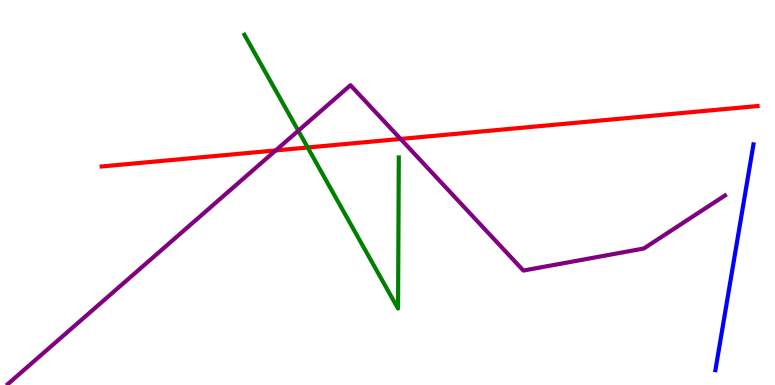[{'lines': ['blue', 'red'], 'intersections': []}, {'lines': ['green', 'red'], 'intersections': [{'x': 3.97, 'y': 6.17}]}, {'lines': ['purple', 'red'], 'intersections': [{'x': 3.56, 'y': 6.09}, {'x': 5.17, 'y': 6.39}]}, {'lines': ['blue', 'green'], 'intersections': []}, {'lines': ['blue', 'purple'], 'intersections': []}, {'lines': ['green', 'purple'], 'intersections': [{'x': 3.85, 'y': 6.6}]}]